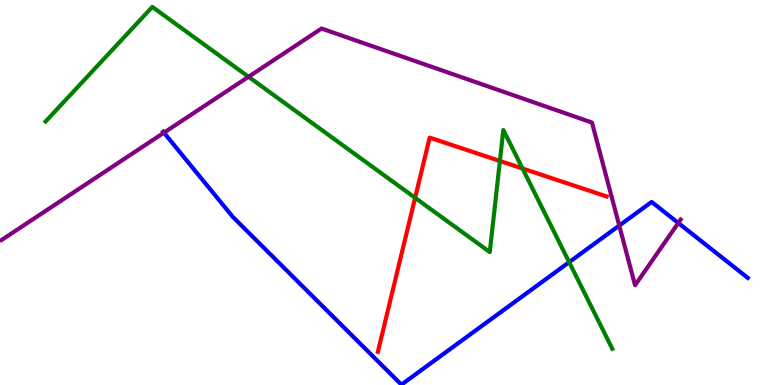[{'lines': ['blue', 'red'], 'intersections': []}, {'lines': ['green', 'red'], 'intersections': [{'x': 5.36, 'y': 4.86}, {'x': 6.45, 'y': 5.82}, {'x': 6.74, 'y': 5.62}]}, {'lines': ['purple', 'red'], 'intersections': []}, {'lines': ['blue', 'green'], 'intersections': [{'x': 7.34, 'y': 3.19}]}, {'lines': ['blue', 'purple'], 'intersections': [{'x': 2.12, 'y': 6.55}, {'x': 7.99, 'y': 4.14}, {'x': 8.75, 'y': 4.21}]}, {'lines': ['green', 'purple'], 'intersections': [{'x': 3.21, 'y': 8.01}]}]